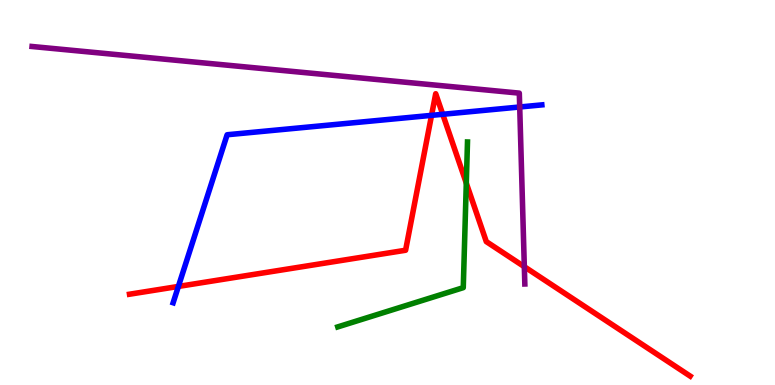[{'lines': ['blue', 'red'], 'intersections': [{'x': 2.3, 'y': 2.56}, {'x': 5.57, 'y': 7.0}, {'x': 5.71, 'y': 7.03}]}, {'lines': ['green', 'red'], 'intersections': [{'x': 6.02, 'y': 5.24}]}, {'lines': ['purple', 'red'], 'intersections': [{'x': 6.77, 'y': 3.07}]}, {'lines': ['blue', 'green'], 'intersections': []}, {'lines': ['blue', 'purple'], 'intersections': [{'x': 6.71, 'y': 7.22}]}, {'lines': ['green', 'purple'], 'intersections': []}]